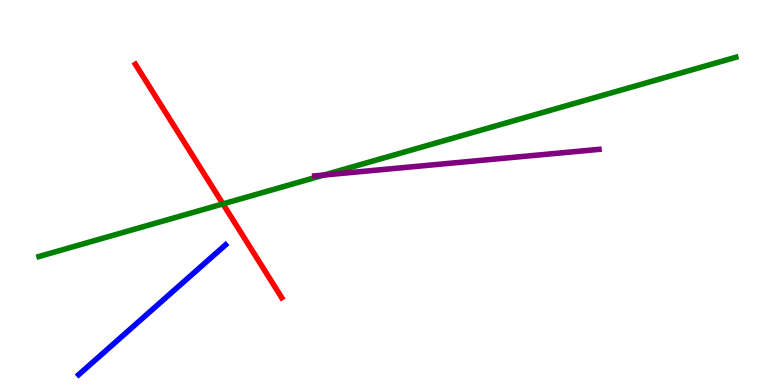[{'lines': ['blue', 'red'], 'intersections': []}, {'lines': ['green', 'red'], 'intersections': [{'x': 2.88, 'y': 4.7}]}, {'lines': ['purple', 'red'], 'intersections': []}, {'lines': ['blue', 'green'], 'intersections': []}, {'lines': ['blue', 'purple'], 'intersections': []}, {'lines': ['green', 'purple'], 'intersections': [{'x': 4.18, 'y': 5.45}]}]